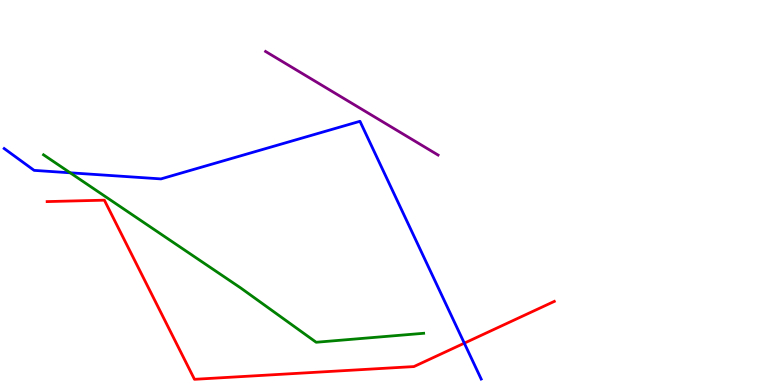[{'lines': ['blue', 'red'], 'intersections': [{'x': 5.99, 'y': 1.09}]}, {'lines': ['green', 'red'], 'intersections': []}, {'lines': ['purple', 'red'], 'intersections': []}, {'lines': ['blue', 'green'], 'intersections': [{'x': 0.905, 'y': 5.51}]}, {'lines': ['blue', 'purple'], 'intersections': []}, {'lines': ['green', 'purple'], 'intersections': []}]